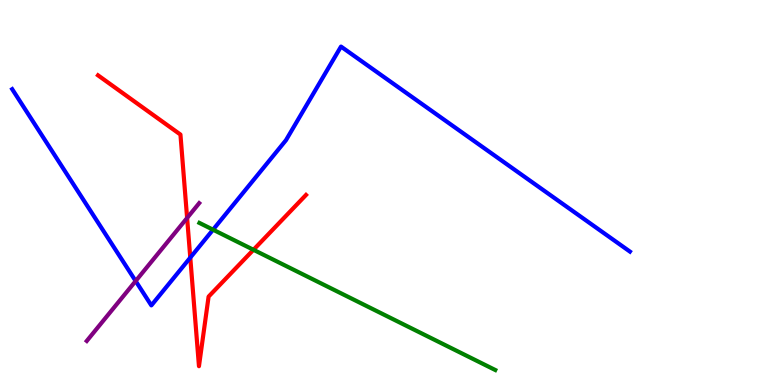[{'lines': ['blue', 'red'], 'intersections': [{'x': 2.46, 'y': 3.31}]}, {'lines': ['green', 'red'], 'intersections': [{'x': 3.27, 'y': 3.51}]}, {'lines': ['purple', 'red'], 'intersections': [{'x': 2.41, 'y': 4.34}]}, {'lines': ['blue', 'green'], 'intersections': [{'x': 2.75, 'y': 4.03}]}, {'lines': ['blue', 'purple'], 'intersections': [{'x': 1.75, 'y': 2.7}]}, {'lines': ['green', 'purple'], 'intersections': []}]